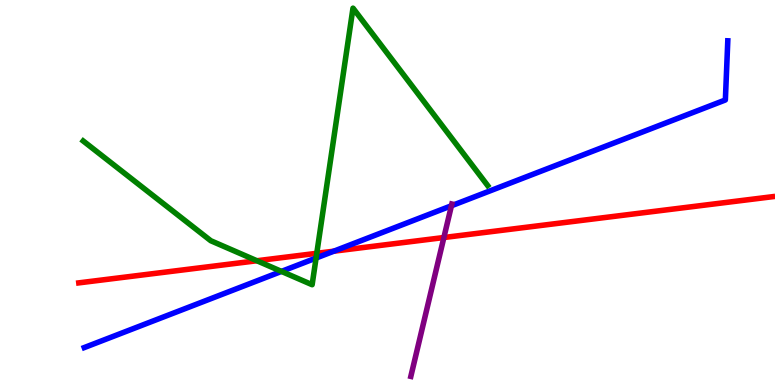[{'lines': ['blue', 'red'], 'intersections': [{'x': 4.31, 'y': 3.48}]}, {'lines': ['green', 'red'], 'intersections': [{'x': 3.32, 'y': 3.23}, {'x': 4.09, 'y': 3.42}]}, {'lines': ['purple', 'red'], 'intersections': [{'x': 5.73, 'y': 3.83}]}, {'lines': ['blue', 'green'], 'intersections': [{'x': 3.63, 'y': 2.95}, {'x': 4.08, 'y': 3.3}]}, {'lines': ['blue', 'purple'], 'intersections': [{'x': 5.82, 'y': 4.66}]}, {'lines': ['green', 'purple'], 'intersections': []}]